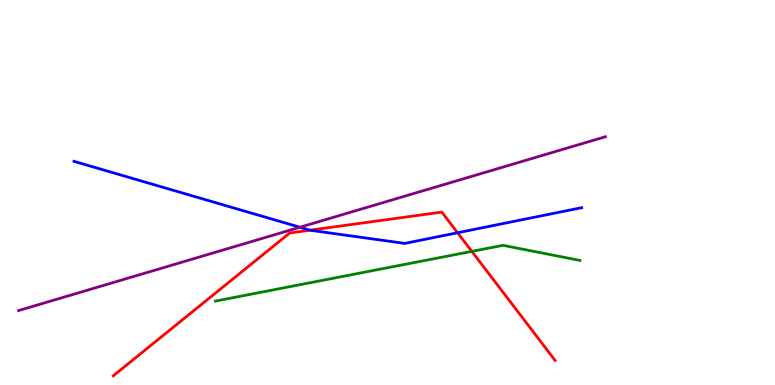[{'lines': ['blue', 'red'], 'intersections': [{'x': 4.0, 'y': 4.02}, {'x': 5.9, 'y': 3.95}]}, {'lines': ['green', 'red'], 'intersections': [{'x': 6.09, 'y': 3.47}]}, {'lines': ['purple', 'red'], 'intersections': []}, {'lines': ['blue', 'green'], 'intersections': []}, {'lines': ['blue', 'purple'], 'intersections': [{'x': 3.87, 'y': 4.1}]}, {'lines': ['green', 'purple'], 'intersections': []}]